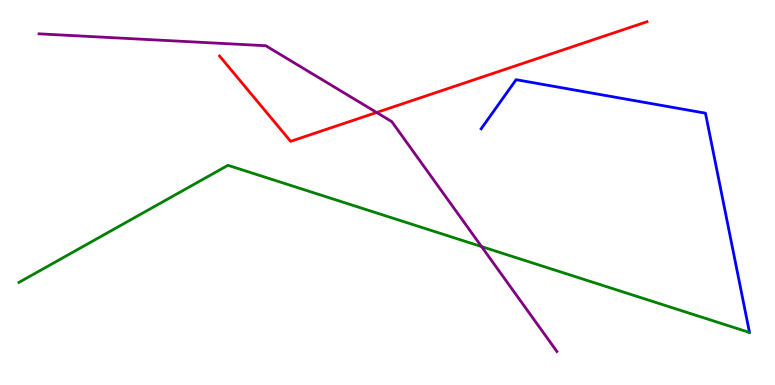[{'lines': ['blue', 'red'], 'intersections': []}, {'lines': ['green', 'red'], 'intersections': []}, {'lines': ['purple', 'red'], 'intersections': [{'x': 4.86, 'y': 7.08}]}, {'lines': ['blue', 'green'], 'intersections': []}, {'lines': ['blue', 'purple'], 'intersections': []}, {'lines': ['green', 'purple'], 'intersections': [{'x': 6.21, 'y': 3.6}]}]